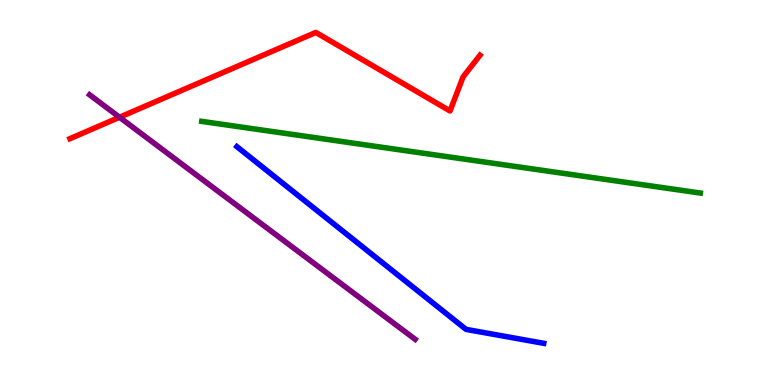[{'lines': ['blue', 'red'], 'intersections': []}, {'lines': ['green', 'red'], 'intersections': []}, {'lines': ['purple', 'red'], 'intersections': [{'x': 1.54, 'y': 6.95}]}, {'lines': ['blue', 'green'], 'intersections': []}, {'lines': ['blue', 'purple'], 'intersections': []}, {'lines': ['green', 'purple'], 'intersections': []}]